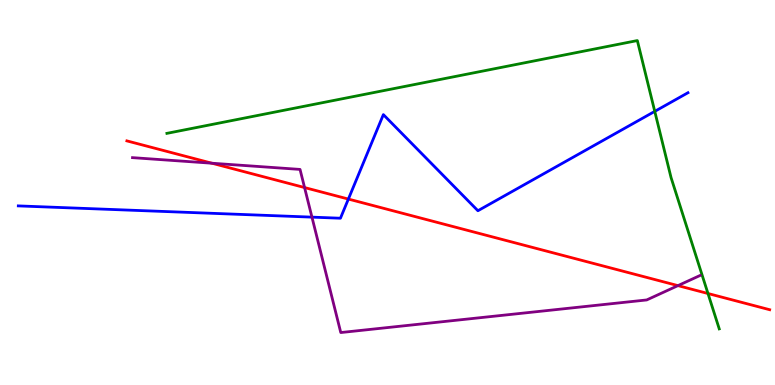[{'lines': ['blue', 'red'], 'intersections': [{'x': 4.5, 'y': 4.83}]}, {'lines': ['green', 'red'], 'intersections': [{'x': 9.14, 'y': 2.38}]}, {'lines': ['purple', 'red'], 'intersections': [{'x': 2.73, 'y': 5.76}, {'x': 3.93, 'y': 5.13}, {'x': 8.75, 'y': 2.58}]}, {'lines': ['blue', 'green'], 'intersections': [{'x': 8.45, 'y': 7.11}]}, {'lines': ['blue', 'purple'], 'intersections': [{'x': 4.03, 'y': 4.36}]}, {'lines': ['green', 'purple'], 'intersections': []}]